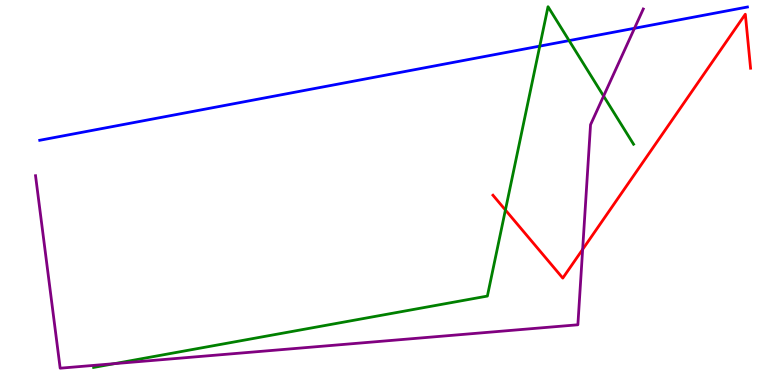[{'lines': ['blue', 'red'], 'intersections': []}, {'lines': ['green', 'red'], 'intersections': [{'x': 6.52, 'y': 4.55}]}, {'lines': ['purple', 'red'], 'intersections': [{'x': 7.52, 'y': 3.52}]}, {'lines': ['blue', 'green'], 'intersections': [{'x': 6.96, 'y': 8.8}, {'x': 7.34, 'y': 8.95}]}, {'lines': ['blue', 'purple'], 'intersections': [{'x': 8.19, 'y': 9.27}]}, {'lines': ['green', 'purple'], 'intersections': [{'x': 1.48, 'y': 0.555}, {'x': 7.79, 'y': 7.5}]}]